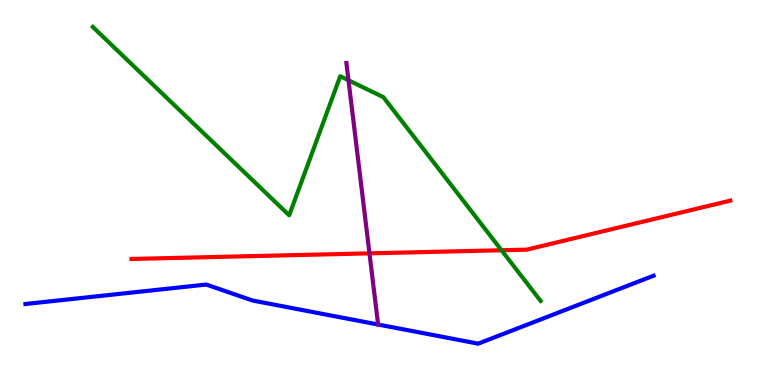[{'lines': ['blue', 'red'], 'intersections': []}, {'lines': ['green', 'red'], 'intersections': [{'x': 6.47, 'y': 3.5}]}, {'lines': ['purple', 'red'], 'intersections': [{'x': 4.77, 'y': 3.42}]}, {'lines': ['blue', 'green'], 'intersections': []}, {'lines': ['blue', 'purple'], 'intersections': []}, {'lines': ['green', 'purple'], 'intersections': [{'x': 4.5, 'y': 7.92}]}]